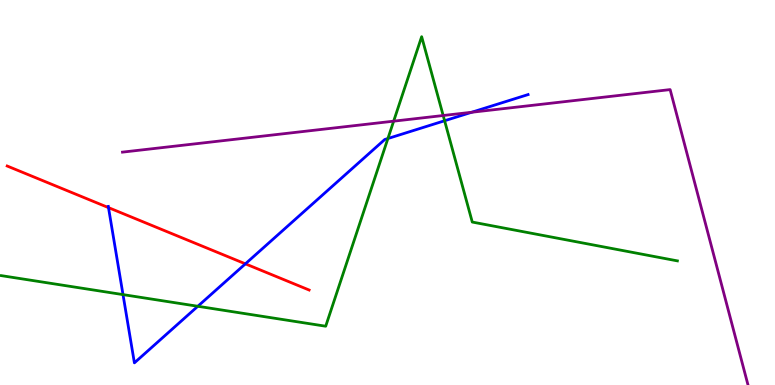[{'lines': ['blue', 'red'], 'intersections': [{'x': 1.4, 'y': 4.61}, {'x': 3.17, 'y': 3.15}]}, {'lines': ['green', 'red'], 'intersections': []}, {'lines': ['purple', 'red'], 'intersections': []}, {'lines': ['blue', 'green'], 'intersections': [{'x': 1.59, 'y': 2.35}, {'x': 2.55, 'y': 2.04}, {'x': 5.01, 'y': 6.4}, {'x': 5.74, 'y': 6.86}]}, {'lines': ['blue', 'purple'], 'intersections': [{'x': 6.09, 'y': 7.08}]}, {'lines': ['green', 'purple'], 'intersections': [{'x': 5.08, 'y': 6.85}, {'x': 5.72, 'y': 7.0}]}]